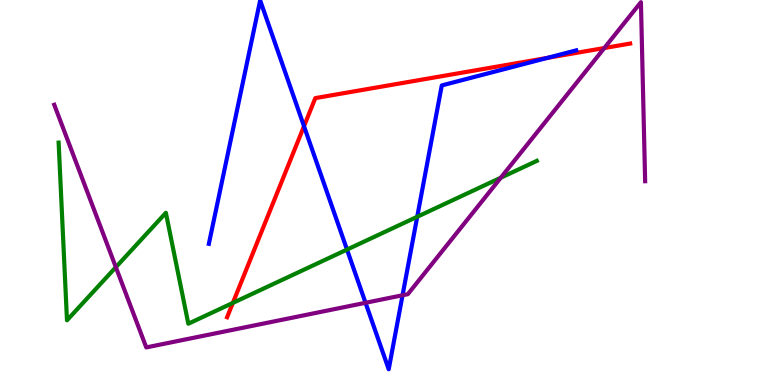[{'lines': ['blue', 'red'], 'intersections': [{'x': 3.92, 'y': 6.72}, {'x': 7.06, 'y': 8.5}]}, {'lines': ['green', 'red'], 'intersections': [{'x': 3.0, 'y': 2.13}]}, {'lines': ['purple', 'red'], 'intersections': [{'x': 7.8, 'y': 8.75}]}, {'lines': ['blue', 'green'], 'intersections': [{'x': 4.48, 'y': 3.52}, {'x': 5.38, 'y': 4.37}]}, {'lines': ['blue', 'purple'], 'intersections': [{'x': 4.72, 'y': 2.14}, {'x': 5.19, 'y': 2.33}]}, {'lines': ['green', 'purple'], 'intersections': [{'x': 1.49, 'y': 3.06}, {'x': 6.46, 'y': 5.38}]}]